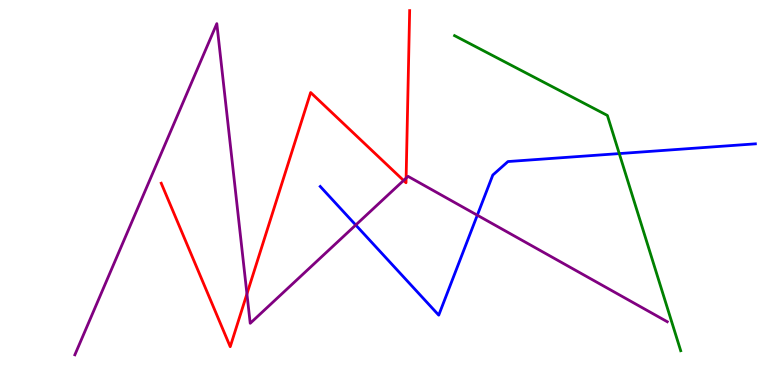[{'lines': ['blue', 'red'], 'intersections': []}, {'lines': ['green', 'red'], 'intersections': []}, {'lines': ['purple', 'red'], 'intersections': [{'x': 3.19, 'y': 2.37}, {'x': 5.21, 'y': 5.31}, {'x': 5.24, 'y': 5.37}]}, {'lines': ['blue', 'green'], 'intersections': [{'x': 7.99, 'y': 6.01}]}, {'lines': ['blue', 'purple'], 'intersections': [{'x': 4.59, 'y': 4.16}, {'x': 6.16, 'y': 4.41}]}, {'lines': ['green', 'purple'], 'intersections': []}]